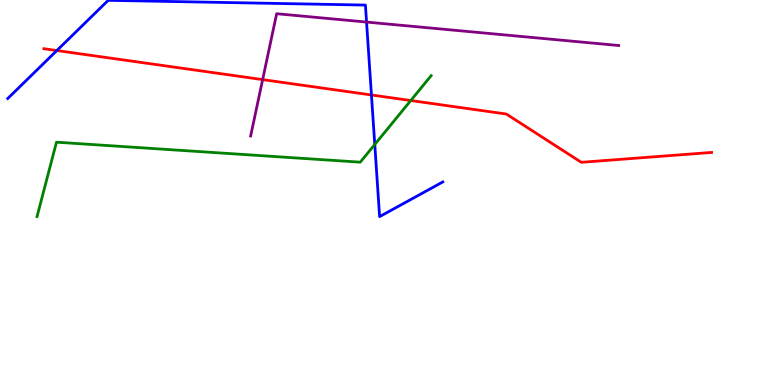[{'lines': ['blue', 'red'], 'intersections': [{'x': 0.733, 'y': 8.69}, {'x': 4.79, 'y': 7.53}]}, {'lines': ['green', 'red'], 'intersections': [{'x': 5.3, 'y': 7.39}]}, {'lines': ['purple', 'red'], 'intersections': [{'x': 3.39, 'y': 7.93}]}, {'lines': ['blue', 'green'], 'intersections': [{'x': 4.84, 'y': 6.25}]}, {'lines': ['blue', 'purple'], 'intersections': [{'x': 4.73, 'y': 9.43}]}, {'lines': ['green', 'purple'], 'intersections': []}]